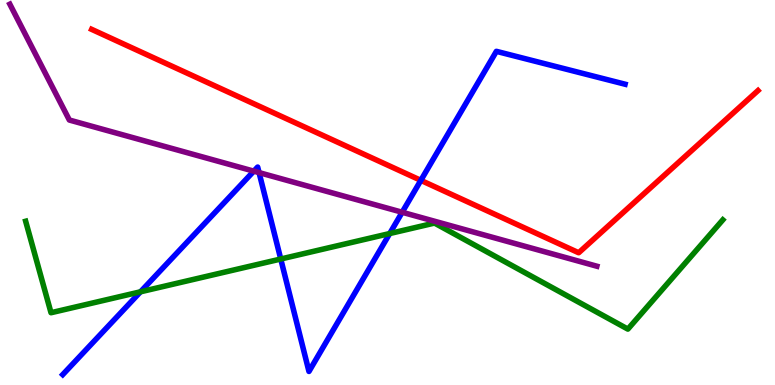[{'lines': ['blue', 'red'], 'intersections': [{'x': 5.43, 'y': 5.32}]}, {'lines': ['green', 'red'], 'intersections': []}, {'lines': ['purple', 'red'], 'intersections': []}, {'lines': ['blue', 'green'], 'intersections': [{'x': 1.81, 'y': 2.42}, {'x': 3.62, 'y': 3.27}, {'x': 5.03, 'y': 3.93}]}, {'lines': ['blue', 'purple'], 'intersections': [{'x': 3.27, 'y': 5.55}, {'x': 3.34, 'y': 5.52}, {'x': 5.19, 'y': 4.49}]}, {'lines': ['green', 'purple'], 'intersections': []}]